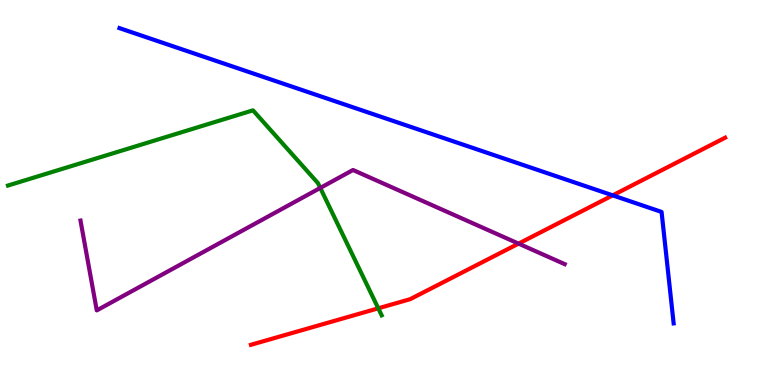[{'lines': ['blue', 'red'], 'intersections': [{'x': 7.91, 'y': 4.93}]}, {'lines': ['green', 'red'], 'intersections': [{'x': 4.88, 'y': 1.99}]}, {'lines': ['purple', 'red'], 'intersections': [{'x': 6.69, 'y': 3.67}]}, {'lines': ['blue', 'green'], 'intersections': []}, {'lines': ['blue', 'purple'], 'intersections': []}, {'lines': ['green', 'purple'], 'intersections': [{'x': 4.13, 'y': 5.12}]}]